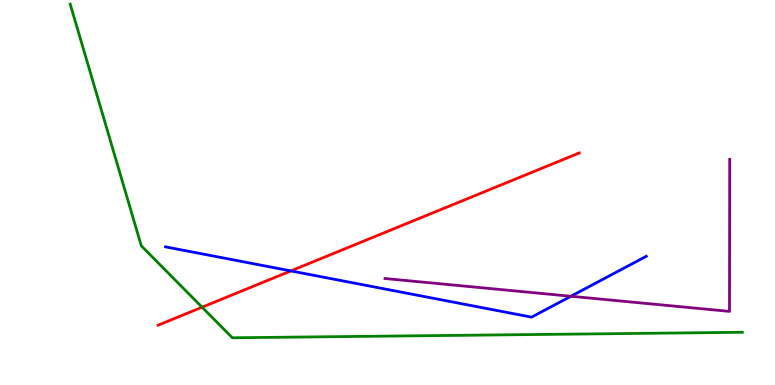[{'lines': ['blue', 'red'], 'intersections': [{'x': 3.75, 'y': 2.96}]}, {'lines': ['green', 'red'], 'intersections': [{'x': 2.61, 'y': 2.02}]}, {'lines': ['purple', 'red'], 'intersections': []}, {'lines': ['blue', 'green'], 'intersections': []}, {'lines': ['blue', 'purple'], 'intersections': [{'x': 7.37, 'y': 2.3}]}, {'lines': ['green', 'purple'], 'intersections': []}]